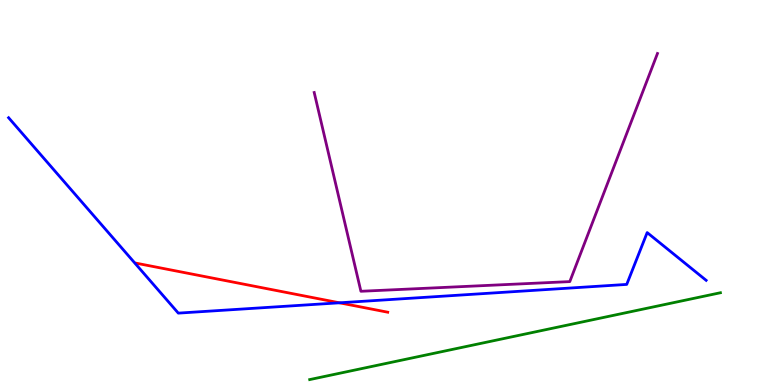[{'lines': ['blue', 'red'], 'intersections': [{'x': 4.38, 'y': 2.13}]}, {'lines': ['green', 'red'], 'intersections': []}, {'lines': ['purple', 'red'], 'intersections': []}, {'lines': ['blue', 'green'], 'intersections': []}, {'lines': ['blue', 'purple'], 'intersections': []}, {'lines': ['green', 'purple'], 'intersections': []}]